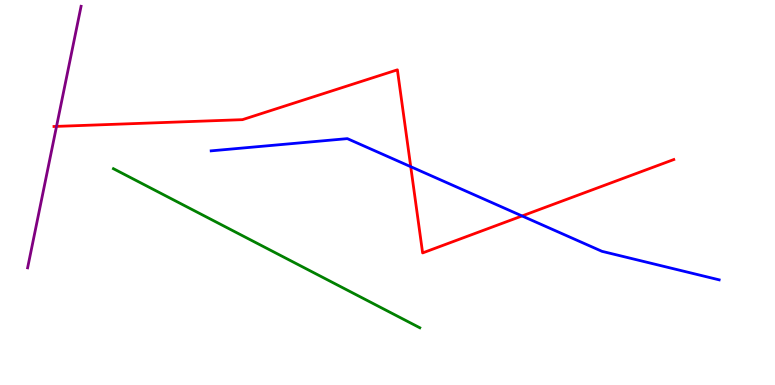[{'lines': ['blue', 'red'], 'intersections': [{'x': 5.3, 'y': 5.67}, {'x': 6.74, 'y': 4.39}]}, {'lines': ['green', 'red'], 'intersections': []}, {'lines': ['purple', 'red'], 'intersections': [{'x': 0.729, 'y': 6.72}]}, {'lines': ['blue', 'green'], 'intersections': []}, {'lines': ['blue', 'purple'], 'intersections': []}, {'lines': ['green', 'purple'], 'intersections': []}]